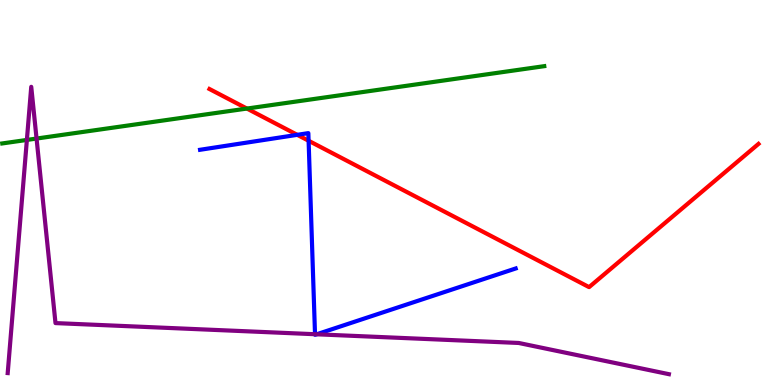[{'lines': ['blue', 'red'], 'intersections': [{'x': 3.84, 'y': 6.5}, {'x': 3.98, 'y': 6.34}]}, {'lines': ['green', 'red'], 'intersections': [{'x': 3.19, 'y': 7.18}]}, {'lines': ['purple', 'red'], 'intersections': []}, {'lines': ['blue', 'green'], 'intersections': []}, {'lines': ['blue', 'purple'], 'intersections': [{'x': 4.06, 'y': 1.32}, {'x': 4.09, 'y': 1.32}]}, {'lines': ['green', 'purple'], 'intersections': [{'x': 0.347, 'y': 6.37}, {'x': 0.472, 'y': 6.4}]}]